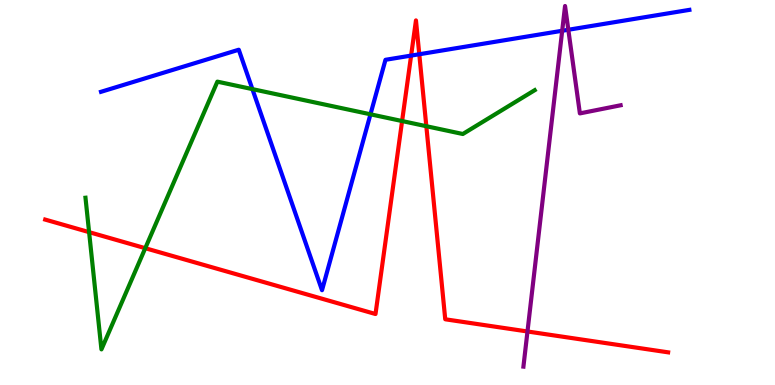[{'lines': ['blue', 'red'], 'intersections': [{'x': 5.3, 'y': 8.56}, {'x': 5.41, 'y': 8.59}]}, {'lines': ['green', 'red'], 'intersections': [{'x': 1.15, 'y': 3.97}, {'x': 1.87, 'y': 3.55}, {'x': 5.19, 'y': 6.86}, {'x': 5.5, 'y': 6.72}]}, {'lines': ['purple', 'red'], 'intersections': [{'x': 6.81, 'y': 1.39}]}, {'lines': ['blue', 'green'], 'intersections': [{'x': 3.26, 'y': 7.69}, {'x': 4.78, 'y': 7.03}]}, {'lines': ['blue', 'purple'], 'intersections': [{'x': 7.25, 'y': 9.2}, {'x': 7.33, 'y': 9.23}]}, {'lines': ['green', 'purple'], 'intersections': []}]